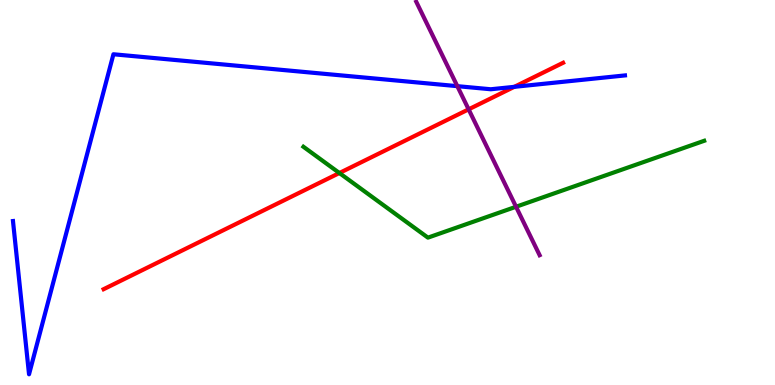[{'lines': ['blue', 'red'], 'intersections': [{'x': 6.64, 'y': 7.74}]}, {'lines': ['green', 'red'], 'intersections': [{'x': 4.38, 'y': 5.51}]}, {'lines': ['purple', 'red'], 'intersections': [{'x': 6.05, 'y': 7.16}]}, {'lines': ['blue', 'green'], 'intersections': []}, {'lines': ['blue', 'purple'], 'intersections': [{'x': 5.9, 'y': 7.76}]}, {'lines': ['green', 'purple'], 'intersections': [{'x': 6.66, 'y': 4.63}]}]